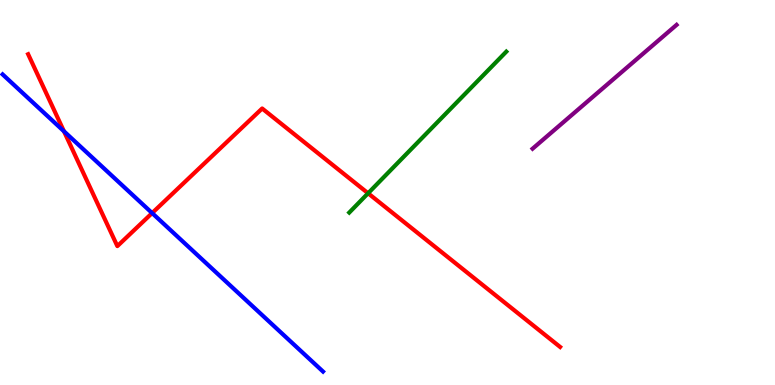[{'lines': ['blue', 'red'], 'intersections': [{'x': 0.825, 'y': 6.59}, {'x': 1.96, 'y': 4.47}]}, {'lines': ['green', 'red'], 'intersections': [{'x': 4.75, 'y': 4.98}]}, {'lines': ['purple', 'red'], 'intersections': []}, {'lines': ['blue', 'green'], 'intersections': []}, {'lines': ['blue', 'purple'], 'intersections': []}, {'lines': ['green', 'purple'], 'intersections': []}]